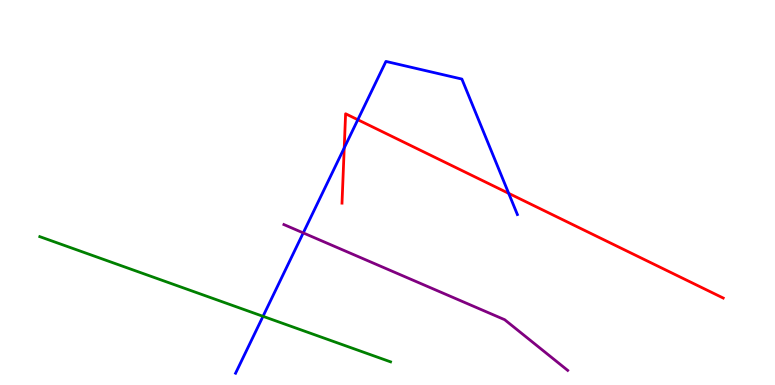[{'lines': ['blue', 'red'], 'intersections': [{'x': 4.44, 'y': 6.16}, {'x': 4.62, 'y': 6.89}, {'x': 6.56, 'y': 4.98}]}, {'lines': ['green', 'red'], 'intersections': []}, {'lines': ['purple', 'red'], 'intersections': []}, {'lines': ['blue', 'green'], 'intersections': [{'x': 3.39, 'y': 1.78}]}, {'lines': ['blue', 'purple'], 'intersections': [{'x': 3.91, 'y': 3.95}]}, {'lines': ['green', 'purple'], 'intersections': []}]